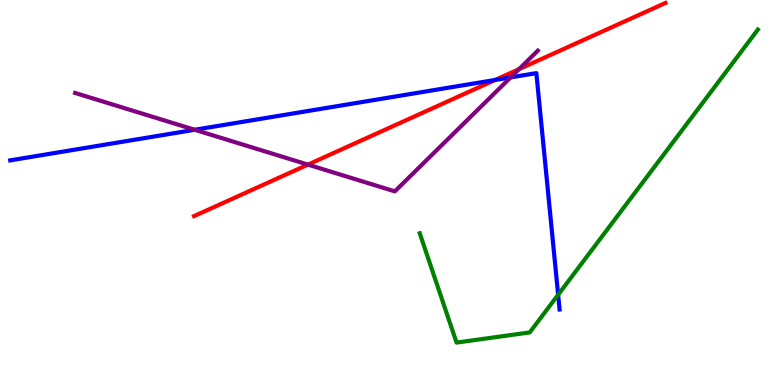[{'lines': ['blue', 'red'], 'intersections': [{'x': 6.39, 'y': 7.92}]}, {'lines': ['green', 'red'], 'intersections': []}, {'lines': ['purple', 'red'], 'intersections': [{'x': 3.97, 'y': 5.72}, {'x': 6.7, 'y': 8.2}]}, {'lines': ['blue', 'green'], 'intersections': [{'x': 7.2, 'y': 2.34}]}, {'lines': ['blue', 'purple'], 'intersections': [{'x': 2.51, 'y': 6.63}, {'x': 6.59, 'y': 7.99}]}, {'lines': ['green', 'purple'], 'intersections': []}]